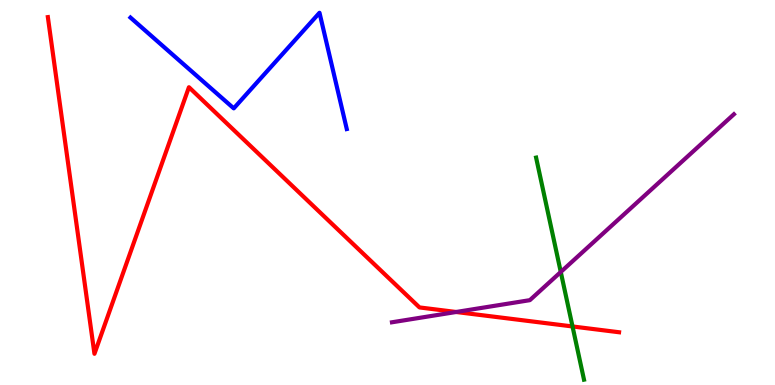[{'lines': ['blue', 'red'], 'intersections': []}, {'lines': ['green', 'red'], 'intersections': [{'x': 7.39, 'y': 1.52}]}, {'lines': ['purple', 'red'], 'intersections': [{'x': 5.89, 'y': 1.9}]}, {'lines': ['blue', 'green'], 'intersections': []}, {'lines': ['blue', 'purple'], 'intersections': []}, {'lines': ['green', 'purple'], 'intersections': [{'x': 7.24, 'y': 2.94}]}]